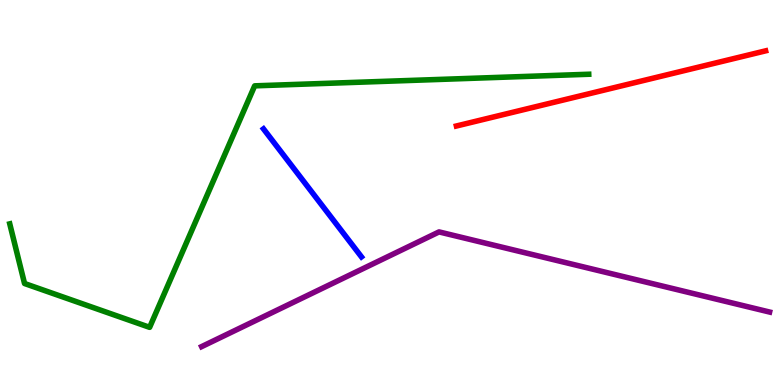[{'lines': ['blue', 'red'], 'intersections': []}, {'lines': ['green', 'red'], 'intersections': []}, {'lines': ['purple', 'red'], 'intersections': []}, {'lines': ['blue', 'green'], 'intersections': []}, {'lines': ['blue', 'purple'], 'intersections': []}, {'lines': ['green', 'purple'], 'intersections': []}]